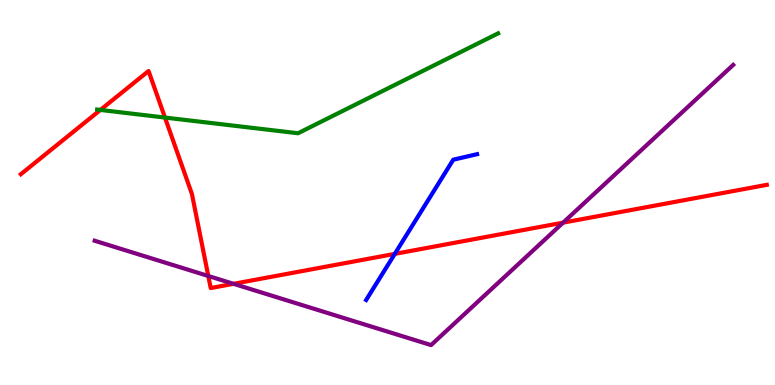[{'lines': ['blue', 'red'], 'intersections': [{'x': 5.09, 'y': 3.41}]}, {'lines': ['green', 'red'], 'intersections': [{'x': 1.3, 'y': 7.14}, {'x': 2.13, 'y': 6.95}]}, {'lines': ['purple', 'red'], 'intersections': [{'x': 2.69, 'y': 2.83}, {'x': 3.01, 'y': 2.63}, {'x': 7.27, 'y': 4.22}]}, {'lines': ['blue', 'green'], 'intersections': []}, {'lines': ['blue', 'purple'], 'intersections': []}, {'lines': ['green', 'purple'], 'intersections': []}]